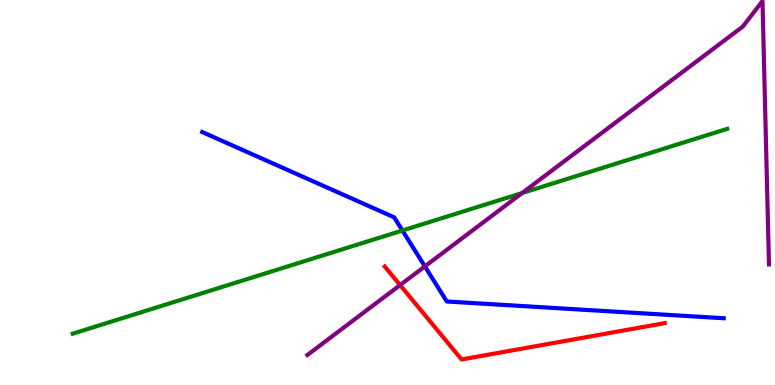[{'lines': ['blue', 'red'], 'intersections': []}, {'lines': ['green', 'red'], 'intersections': []}, {'lines': ['purple', 'red'], 'intersections': [{'x': 5.16, 'y': 2.6}]}, {'lines': ['blue', 'green'], 'intersections': [{'x': 5.19, 'y': 4.01}]}, {'lines': ['blue', 'purple'], 'intersections': [{'x': 5.48, 'y': 3.08}]}, {'lines': ['green', 'purple'], 'intersections': [{'x': 6.74, 'y': 4.99}]}]